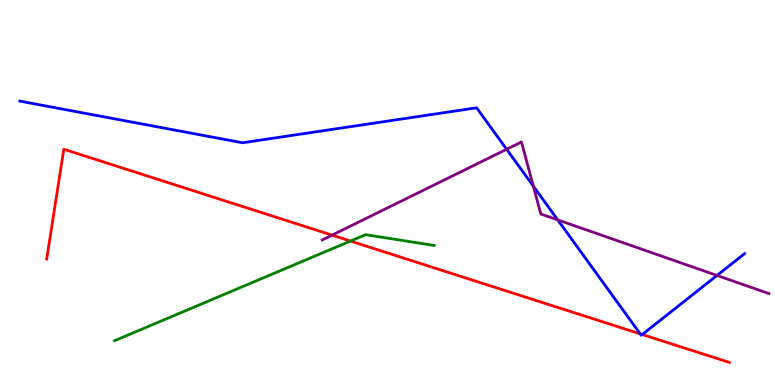[{'lines': ['blue', 'red'], 'intersections': [{'x': 8.26, 'y': 1.33}, {'x': 8.29, 'y': 1.31}]}, {'lines': ['green', 'red'], 'intersections': [{'x': 4.52, 'y': 3.74}]}, {'lines': ['purple', 'red'], 'intersections': [{'x': 4.28, 'y': 3.89}]}, {'lines': ['blue', 'green'], 'intersections': []}, {'lines': ['blue', 'purple'], 'intersections': [{'x': 6.54, 'y': 6.12}, {'x': 6.88, 'y': 5.16}, {'x': 7.2, 'y': 4.29}, {'x': 9.25, 'y': 2.85}]}, {'lines': ['green', 'purple'], 'intersections': []}]